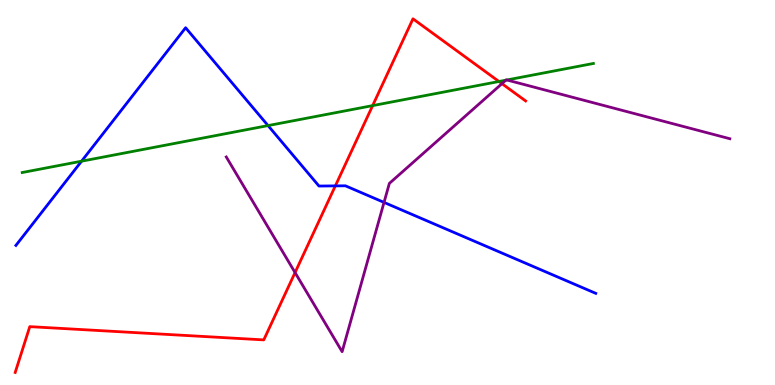[{'lines': ['blue', 'red'], 'intersections': [{'x': 4.33, 'y': 5.17}]}, {'lines': ['green', 'red'], 'intersections': [{'x': 4.81, 'y': 7.26}, {'x': 6.44, 'y': 7.88}]}, {'lines': ['purple', 'red'], 'intersections': [{'x': 3.81, 'y': 2.92}, {'x': 6.48, 'y': 7.83}]}, {'lines': ['blue', 'green'], 'intersections': [{'x': 1.05, 'y': 5.81}, {'x': 3.46, 'y': 6.74}]}, {'lines': ['blue', 'purple'], 'intersections': [{'x': 4.96, 'y': 4.74}]}, {'lines': ['green', 'purple'], 'intersections': [{'x': 6.53, 'y': 7.92}, {'x': 6.54, 'y': 7.92}]}]